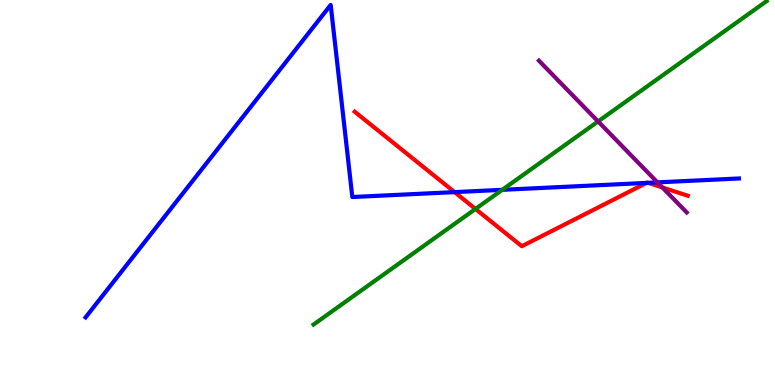[{'lines': ['blue', 'red'], 'intersections': [{'x': 5.87, 'y': 5.01}, {'x': 8.34, 'y': 5.25}, {'x': 8.36, 'y': 5.25}]}, {'lines': ['green', 'red'], 'intersections': [{'x': 6.14, 'y': 4.57}]}, {'lines': ['purple', 'red'], 'intersections': [{'x': 8.55, 'y': 5.13}]}, {'lines': ['blue', 'green'], 'intersections': [{'x': 6.48, 'y': 5.07}]}, {'lines': ['blue', 'purple'], 'intersections': [{'x': 8.48, 'y': 5.26}]}, {'lines': ['green', 'purple'], 'intersections': [{'x': 7.72, 'y': 6.85}]}]